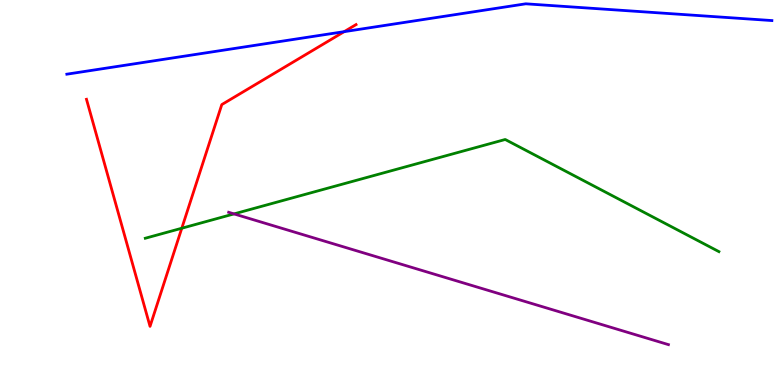[{'lines': ['blue', 'red'], 'intersections': [{'x': 4.44, 'y': 9.18}]}, {'lines': ['green', 'red'], 'intersections': [{'x': 2.35, 'y': 4.07}]}, {'lines': ['purple', 'red'], 'intersections': []}, {'lines': ['blue', 'green'], 'intersections': []}, {'lines': ['blue', 'purple'], 'intersections': []}, {'lines': ['green', 'purple'], 'intersections': [{'x': 3.02, 'y': 4.44}]}]